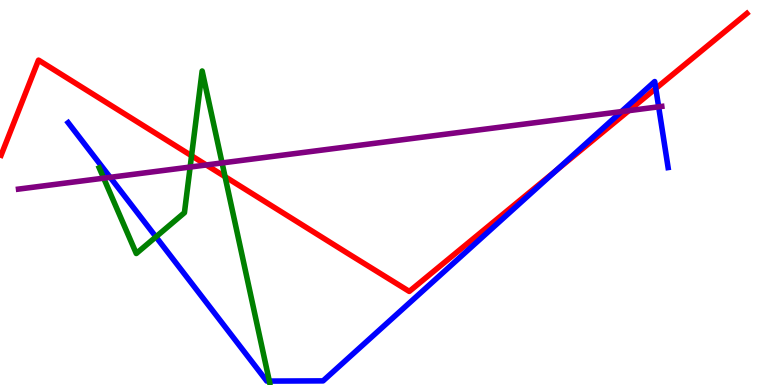[{'lines': ['blue', 'red'], 'intersections': [{'x': 7.18, 'y': 5.57}, {'x': 8.46, 'y': 7.7}]}, {'lines': ['green', 'red'], 'intersections': [{'x': 2.47, 'y': 5.95}, {'x': 2.9, 'y': 5.41}]}, {'lines': ['purple', 'red'], 'intersections': [{'x': 2.66, 'y': 5.72}, {'x': 8.11, 'y': 7.13}]}, {'lines': ['blue', 'green'], 'intersections': [{'x': 2.01, 'y': 3.85}, {'x': 3.48, 'y': 0.102}]}, {'lines': ['blue', 'purple'], 'intersections': [{'x': 1.42, 'y': 5.39}, {'x': 8.02, 'y': 7.1}, {'x': 8.5, 'y': 7.23}]}, {'lines': ['green', 'purple'], 'intersections': [{'x': 1.34, 'y': 5.37}, {'x': 2.45, 'y': 5.66}, {'x': 2.87, 'y': 5.77}]}]